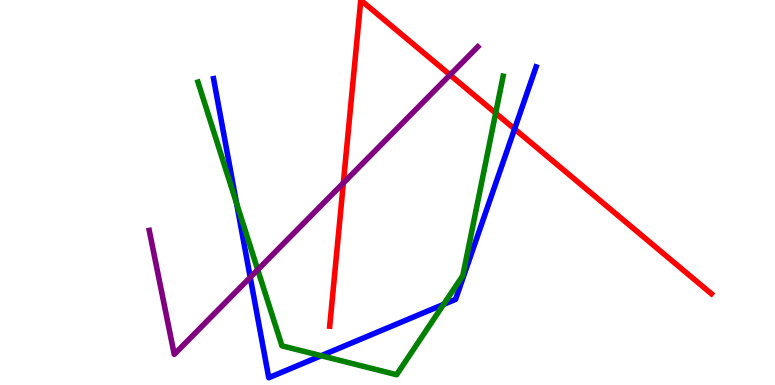[{'lines': ['blue', 'red'], 'intersections': [{'x': 6.64, 'y': 6.65}]}, {'lines': ['green', 'red'], 'intersections': [{'x': 6.4, 'y': 7.06}]}, {'lines': ['purple', 'red'], 'intersections': [{'x': 4.43, 'y': 5.25}, {'x': 5.81, 'y': 8.05}]}, {'lines': ['blue', 'green'], 'intersections': [{'x': 3.05, 'y': 4.72}, {'x': 4.14, 'y': 0.76}, {'x': 5.72, 'y': 2.09}]}, {'lines': ['blue', 'purple'], 'intersections': [{'x': 3.23, 'y': 2.8}]}, {'lines': ['green', 'purple'], 'intersections': [{'x': 3.33, 'y': 2.99}]}]